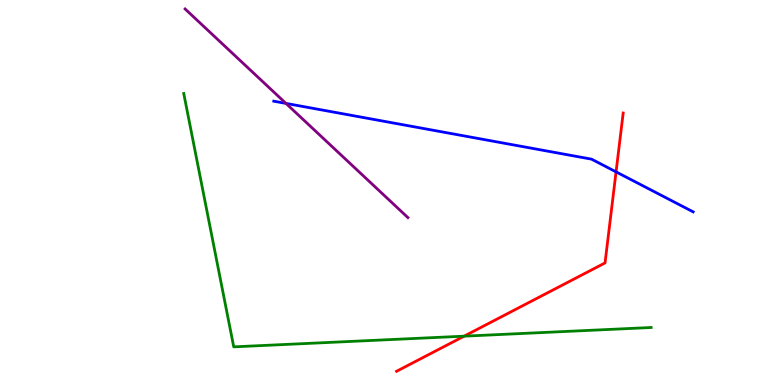[{'lines': ['blue', 'red'], 'intersections': [{'x': 7.95, 'y': 5.54}]}, {'lines': ['green', 'red'], 'intersections': [{'x': 5.99, 'y': 1.27}]}, {'lines': ['purple', 'red'], 'intersections': []}, {'lines': ['blue', 'green'], 'intersections': []}, {'lines': ['blue', 'purple'], 'intersections': [{'x': 3.69, 'y': 7.31}]}, {'lines': ['green', 'purple'], 'intersections': []}]